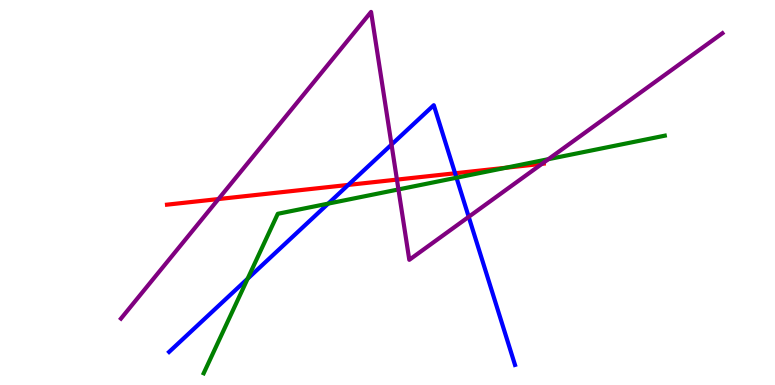[{'lines': ['blue', 'red'], 'intersections': [{'x': 4.49, 'y': 5.2}, {'x': 5.87, 'y': 5.5}]}, {'lines': ['green', 'red'], 'intersections': [{'x': 6.53, 'y': 5.64}]}, {'lines': ['purple', 'red'], 'intersections': [{'x': 2.82, 'y': 4.83}, {'x': 5.12, 'y': 5.33}, {'x': 6.99, 'y': 5.75}]}, {'lines': ['blue', 'green'], 'intersections': [{'x': 3.2, 'y': 2.76}, {'x': 4.23, 'y': 4.71}, {'x': 5.89, 'y': 5.38}]}, {'lines': ['blue', 'purple'], 'intersections': [{'x': 5.05, 'y': 6.24}, {'x': 6.05, 'y': 4.37}]}, {'lines': ['green', 'purple'], 'intersections': [{'x': 5.14, 'y': 5.08}, {'x': 7.08, 'y': 5.87}]}]